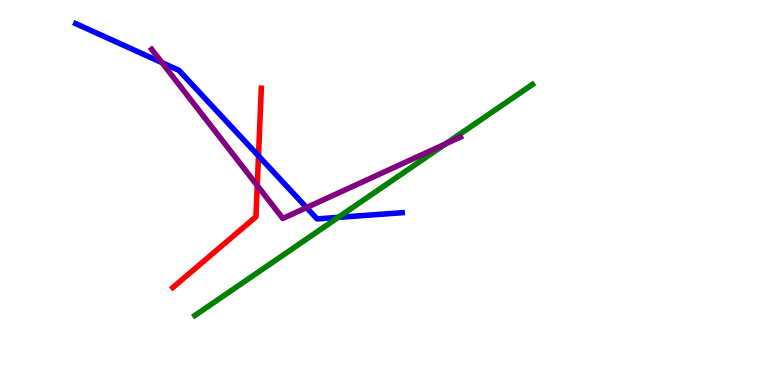[{'lines': ['blue', 'red'], 'intersections': [{'x': 3.34, 'y': 5.95}]}, {'lines': ['green', 'red'], 'intersections': []}, {'lines': ['purple', 'red'], 'intersections': [{'x': 3.32, 'y': 5.18}]}, {'lines': ['blue', 'green'], 'intersections': [{'x': 4.36, 'y': 4.35}]}, {'lines': ['blue', 'purple'], 'intersections': [{'x': 2.09, 'y': 8.37}, {'x': 3.96, 'y': 4.61}]}, {'lines': ['green', 'purple'], 'intersections': [{'x': 5.75, 'y': 6.27}]}]